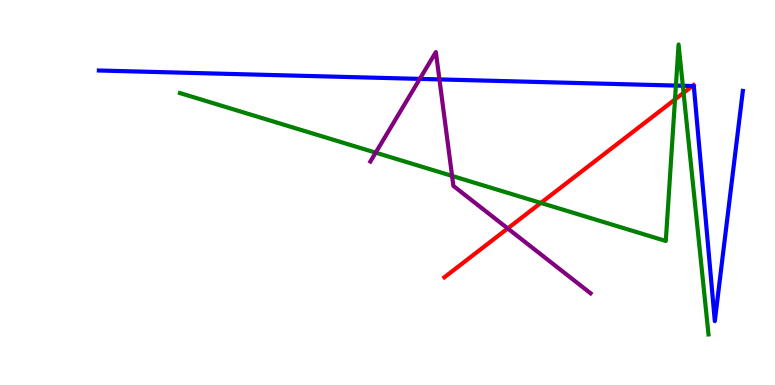[{'lines': ['blue', 'red'], 'intersections': [{'x': 8.93, 'y': 7.77}]}, {'lines': ['green', 'red'], 'intersections': [{'x': 6.98, 'y': 4.73}, {'x': 8.71, 'y': 7.42}, {'x': 8.82, 'y': 7.59}]}, {'lines': ['purple', 'red'], 'intersections': [{'x': 6.55, 'y': 4.07}]}, {'lines': ['blue', 'green'], 'intersections': [{'x': 8.72, 'y': 7.78}, {'x': 8.81, 'y': 7.77}]}, {'lines': ['blue', 'purple'], 'intersections': [{'x': 5.42, 'y': 7.95}, {'x': 5.67, 'y': 7.94}]}, {'lines': ['green', 'purple'], 'intersections': [{'x': 4.85, 'y': 6.04}, {'x': 5.83, 'y': 5.43}]}]